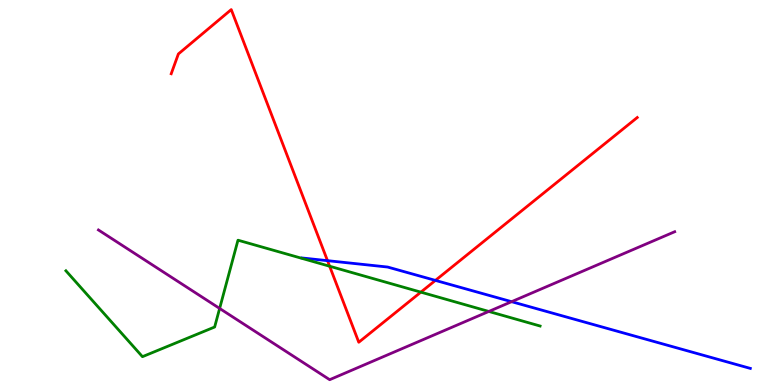[{'lines': ['blue', 'red'], 'intersections': [{'x': 4.23, 'y': 3.23}, {'x': 5.62, 'y': 2.72}]}, {'lines': ['green', 'red'], 'intersections': [{'x': 4.25, 'y': 3.08}, {'x': 5.43, 'y': 2.41}]}, {'lines': ['purple', 'red'], 'intersections': []}, {'lines': ['blue', 'green'], 'intersections': []}, {'lines': ['blue', 'purple'], 'intersections': [{'x': 6.6, 'y': 2.16}]}, {'lines': ['green', 'purple'], 'intersections': [{'x': 2.83, 'y': 1.99}, {'x': 6.31, 'y': 1.91}]}]